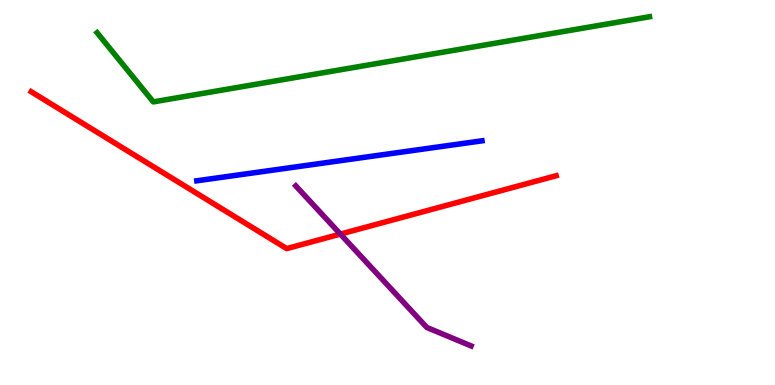[{'lines': ['blue', 'red'], 'intersections': []}, {'lines': ['green', 'red'], 'intersections': []}, {'lines': ['purple', 'red'], 'intersections': [{'x': 4.39, 'y': 3.92}]}, {'lines': ['blue', 'green'], 'intersections': []}, {'lines': ['blue', 'purple'], 'intersections': []}, {'lines': ['green', 'purple'], 'intersections': []}]